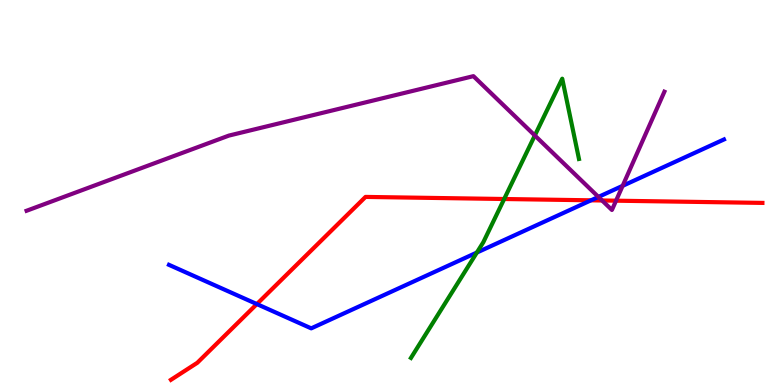[{'lines': ['blue', 'red'], 'intersections': [{'x': 3.31, 'y': 2.1}, {'x': 7.63, 'y': 4.8}]}, {'lines': ['green', 'red'], 'intersections': [{'x': 6.51, 'y': 4.83}]}, {'lines': ['purple', 'red'], 'intersections': [{'x': 7.77, 'y': 4.79}, {'x': 7.95, 'y': 4.79}]}, {'lines': ['blue', 'green'], 'intersections': [{'x': 6.15, 'y': 3.44}]}, {'lines': ['blue', 'purple'], 'intersections': [{'x': 7.72, 'y': 4.89}, {'x': 8.03, 'y': 5.17}]}, {'lines': ['green', 'purple'], 'intersections': [{'x': 6.9, 'y': 6.48}]}]